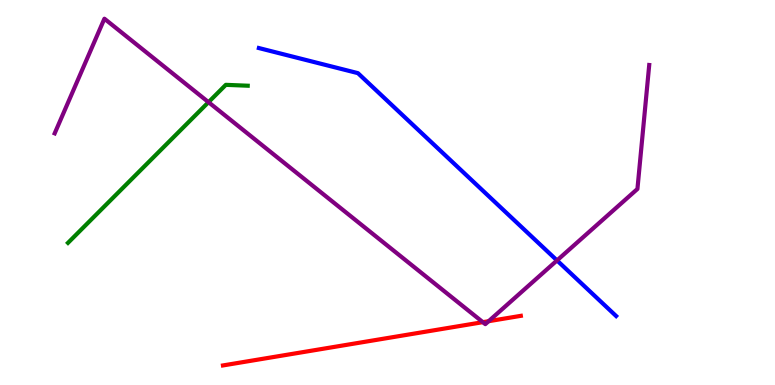[{'lines': ['blue', 'red'], 'intersections': []}, {'lines': ['green', 'red'], 'intersections': []}, {'lines': ['purple', 'red'], 'intersections': [{'x': 6.23, 'y': 1.63}, {'x': 6.3, 'y': 1.66}]}, {'lines': ['blue', 'green'], 'intersections': []}, {'lines': ['blue', 'purple'], 'intersections': [{'x': 7.19, 'y': 3.24}]}, {'lines': ['green', 'purple'], 'intersections': [{'x': 2.69, 'y': 7.35}]}]